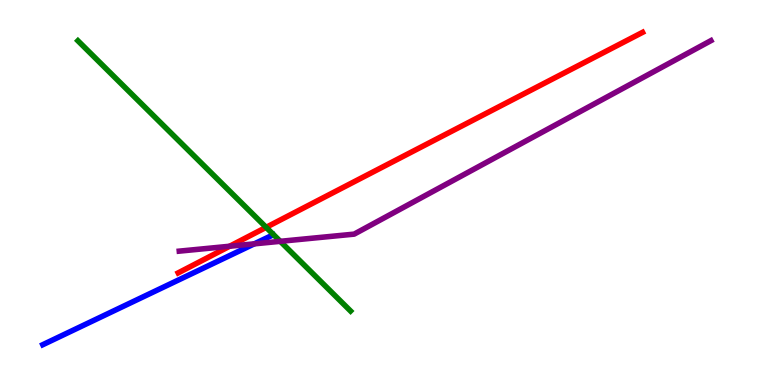[{'lines': ['blue', 'red'], 'intersections': []}, {'lines': ['green', 'red'], 'intersections': [{'x': 3.43, 'y': 4.1}]}, {'lines': ['purple', 'red'], 'intersections': [{'x': 2.96, 'y': 3.6}]}, {'lines': ['blue', 'green'], 'intersections': []}, {'lines': ['blue', 'purple'], 'intersections': [{'x': 3.28, 'y': 3.67}]}, {'lines': ['green', 'purple'], 'intersections': [{'x': 3.62, 'y': 3.73}]}]